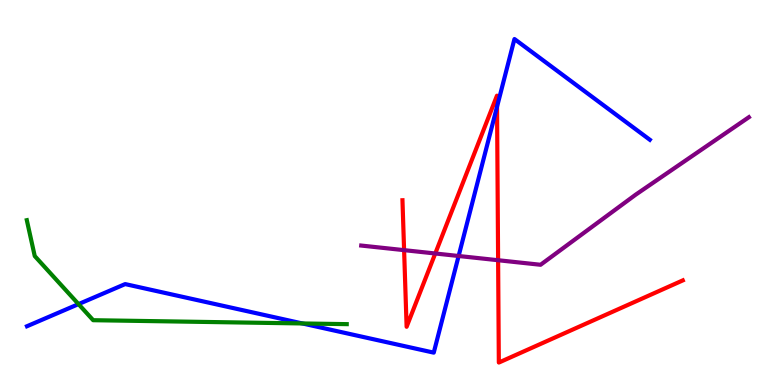[{'lines': ['blue', 'red'], 'intersections': [{'x': 6.41, 'y': 7.23}]}, {'lines': ['green', 'red'], 'intersections': []}, {'lines': ['purple', 'red'], 'intersections': [{'x': 5.21, 'y': 3.5}, {'x': 5.62, 'y': 3.42}, {'x': 6.43, 'y': 3.24}]}, {'lines': ['blue', 'green'], 'intersections': [{'x': 1.01, 'y': 2.1}, {'x': 3.9, 'y': 1.6}]}, {'lines': ['blue', 'purple'], 'intersections': [{'x': 5.92, 'y': 3.35}]}, {'lines': ['green', 'purple'], 'intersections': []}]